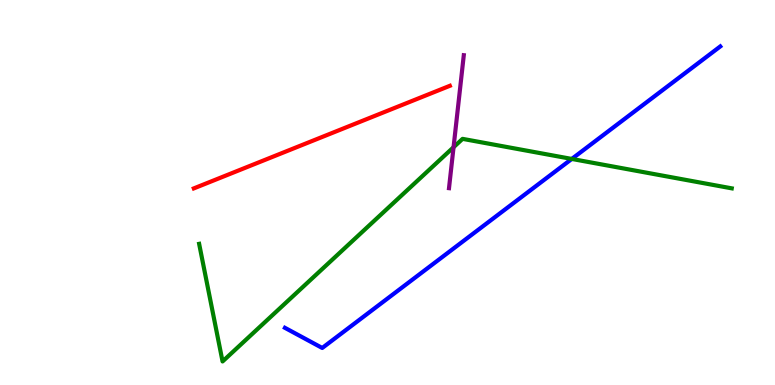[{'lines': ['blue', 'red'], 'intersections': []}, {'lines': ['green', 'red'], 'intersections': []}, {'lines': ['purple', 'red'], 'intersections': []}, {'lines': ['blue', 'green'], 'intersections': [{'x': 7.38, 'y': 5.87}]}, {'lines': ['blue', 'purple'], 'intersections': []}, {'lines': ['green', 'purple'], 'intersections': [{'x': 5.85, 'y': 6.18}]}]